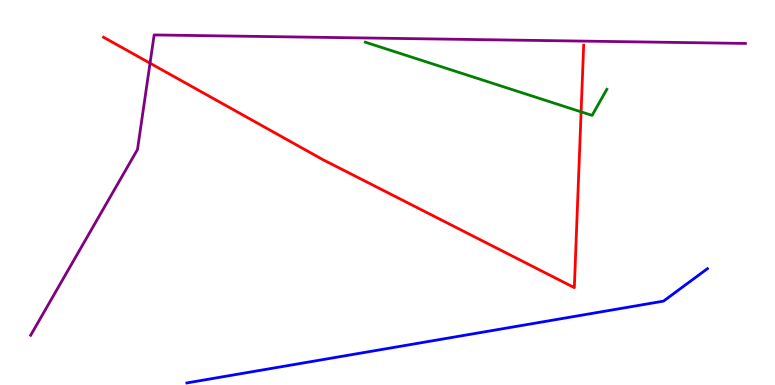[{'lines': ['blue', 'red'], 'intersections': []}, {'lines': ['green', 'red'], 'intersections': [{'x': 7.5, 'y': 7.09}]}, {'lines': ['purple', 'red'], 'intersections': [{'x': 1.94, 'y': 8.36}]}, {'lines': ['blue', 'green'], 'intersections': []}, {'lines': ['blue', 'purple'], 'intersections': []}, {'lines': ['green', 'purple'], 'intersections': []}]